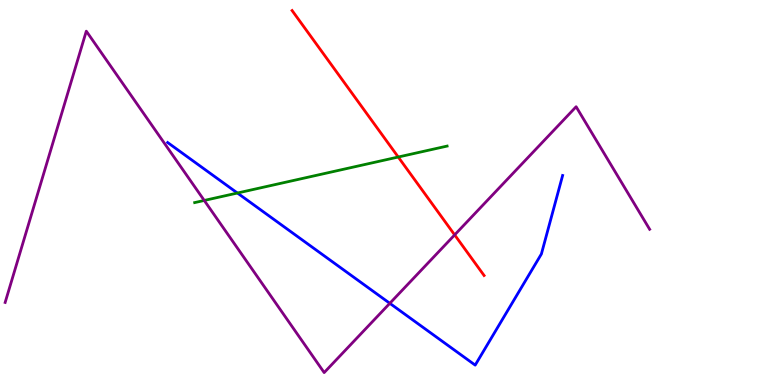[{'lines': ['blue', 'red'], 'intersections': []}, {'lines': ['green', 'red'], 'intersections': [{'x': 5.14, 'y': 5.92}]}, {'lines': ['purple', 'red'], 'intersections': [{'x': 5.87, 'y': 3.9}]}, {'lines': ['blue', 'green'], 'intersections': [{'x': 3.06, 'y': 4.99}]}, {'lines': ['blue', 'purple'], 'intersections': [{'x': 5.03, 'y': 2.12}]}, {'lines': ['green', 'purple'], 'intersections': [{'x': 2.64, 'y': 4.79}]}]